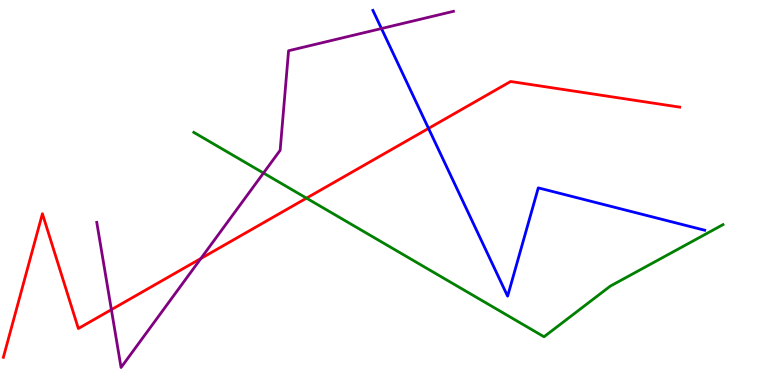[{'lines': ['blue', 'red'], 'intersections': [{'x': 5.53, 'y': 6.66}]}, {'lines': ['green', 'red'], 'intersections': [{'x': 3.95, 'y': 4.85}]}, {'lines': ['purple', 'red'], 'intersections': [{'x': 1.44, 'y': 1.96}, {'x': 2.59, 'y': 3.29}]}, {'lines': ['blue', 'green'], 'intersections': []}, {'lines': ['blue', 'purple'], 'intersections': [{'x': 4.92, 'y': 9.26}]}, {'lines': ['green', 'purple'], 'intersections': [{'x': 3.4, 'y': 5.51}]}]